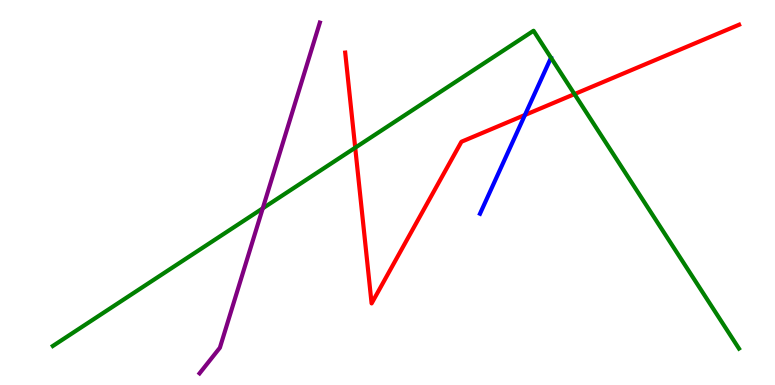[{'lines': ['blue', 'red'], 'intersections': [{'x': 6.77, 'y': 7.01}]}, {'lines': ['green', 'red'], 'intersections': [{'x': 4.58, 'y': 6.16}, {'x': 7.41, 'y': 7.56}]}, {'lines': ['purple', 'red'], 'intersections': []}, {'lines': ['blue', 'green'], 'intersections': []}, {'lines': ['blue', 'purple'], 'intersections': []}, {'lines': ['green', 'purple'], 'intersections': [{'x': 3.39, 'y': 4.59}]}]